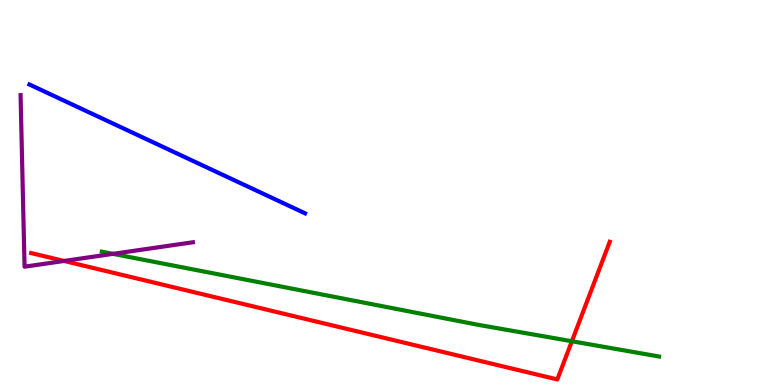[{'lines': ['blue', 'red'], 'intersections': []}, {'lines': ['green', 'red'], 'intersections': [{'x': 7.38, 'y': 1.14}]}, {'lines': ['purple', 'red'], 'intersections': [{'x': 0.826, 'y': 3.22}]}, {'lines': ['blue', 'green'], 'intersections': []}, {'lines': ['blue', 'purple'], 'intersections': []}, {'lines': ['green', 'purple'], 'intersections': [{'x': 1.46, 'y': 3.41}]}]